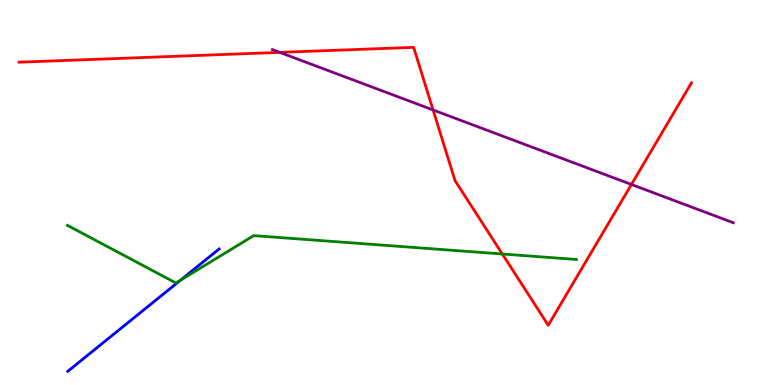[{'lines': ['blue', 'red'], 'intersections': []}, {'lines': ['green', 'red'], 'intersections': [{'x': 6.48, 'y': 3.4}]}, {'lines': ['purple', 'red'], 'intersections': [{'x': 3.61, 'y': 8.64}, {'x': 5.59, 'y': 7.14}, {'x': 8.15, 'y': 5.21}]}, {'lines': ['blue', 'green'], 'intersections': [{'x': 2.33, 'y': 2.72}]}, {'lines': ['blue', 'purple'], 'intersections': []}, {'lines': ['green', 'purple'], 'intersections': []}]